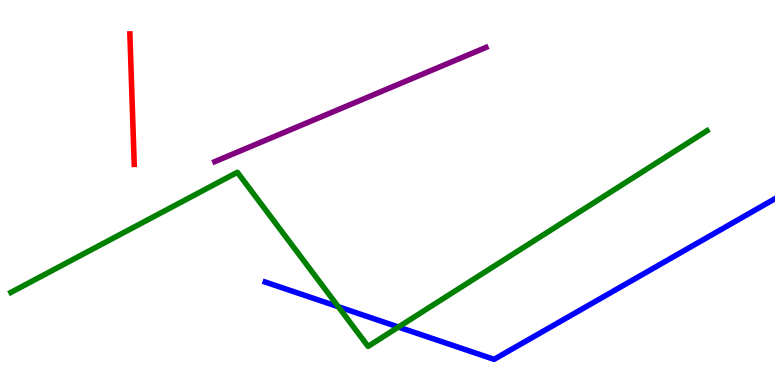[{'lines': ['blue', 'red'], 'intersections': []}, {'lines': ['green', 'red'], 'intersections': []}, {'lines': ['purple', 'red'], 'intersections': []}, {'lines': ['blue', 'green'], 'intersections': [{'x': 4.37, 'y': 2.03}, {'x': 5.14, 'y': 1.51}]}, {'lines': ['blue', 'purple'], 'intersections': []}, {'lines': ['green', 'purple'], 'intersections': []}]